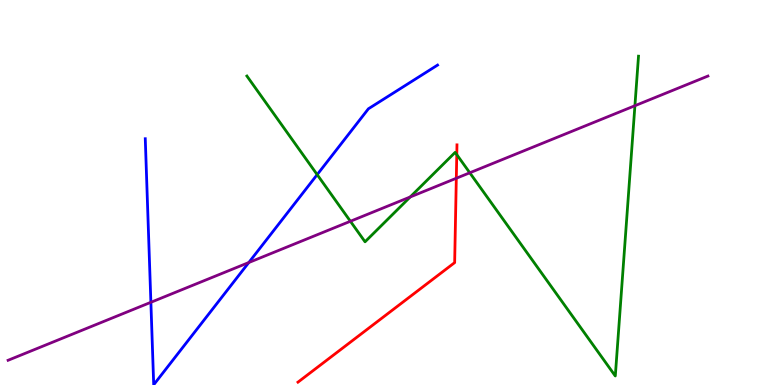[{'lines': ['blue', 'red'], 'intersections': []}, {'lines': ['green', 'red'], 'intersections': [{'x': 5.89, 'y': 5.98}]}, {'lines': ['purple', 'red'], 'intersections': [{'x': 5.89, 'y': 5.37}]}, {'lines': ['blue', 'green'], 'intersections': [{'x': 4.09, 'y': 5.46}]}, {'lines': ['blue', 'purple'], 'intersections': [{'x': 1.95, 'y': 2.15}, {'x': 3.21, 'y': 3.18}]}, {'lines': ['green', 'purple'], 'intersections': [{'x': 4.52, 'y': 4.25}, {'x': 5.29, 'y': 4.88}, {'x': 6.06, 'y': 5.51}, {'x': 8.19, 'y': 7.25}]}]